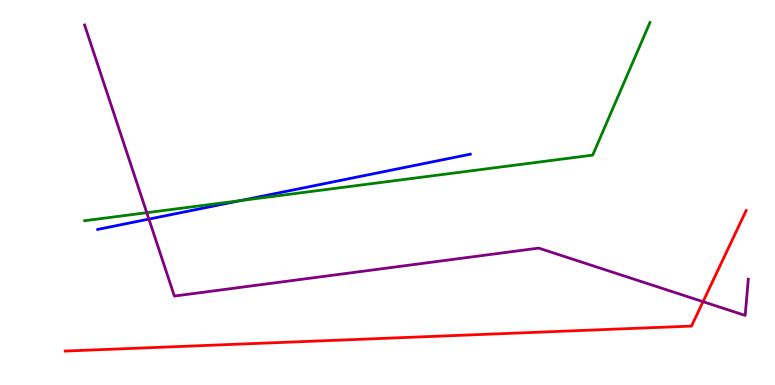[{'lines': ['blue', 'red'], 'intersections': []}, {'lines': ['green', 'red'], 'intersections': []}, {'lines': ['purple', 'red'], 'intersections': [{'x': 9.07, 'y': 2.16}]}, {'lines': ['blue', 'green'], 'intersections': [{'x': 3.1, 'y': 4.79}]}, {'lines': ['blue', 'purple'], 'intersections': [{'x': 1.92, 'y': 4.31}]}, {'lines': ['green', 'purple'], 'intersections': [{'x': 1.89, 'y': 4.48}]}]